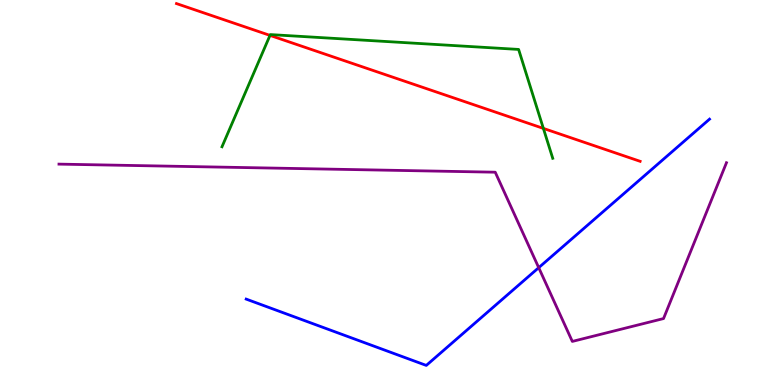[{'lines': ['blue', 'red'], 'intersections': []}, {'lines': ['green', 'red'], 'intersections': [{'x': 3.48, 'y': 9.08}, {'x': 7.01, 'y': 6.66}]}, {'lines': ['purple', 'red'], 'intersections': []}, {'lines': ['blue', 'green'], 'intersections': []}, {'lines': ['blue', 'purple'], 'intersections': [{'x': 6.95, 'y': 3.05}]}, {'lines': ['green', 'purple'], 'intersections': []}]